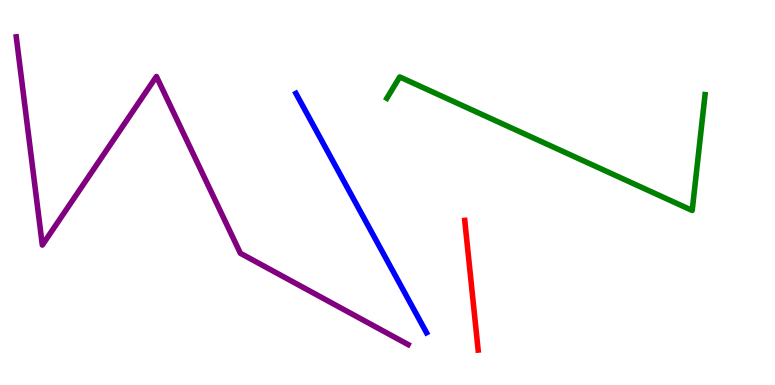[{'lines': ['blue', 'red'], 'intersections': []}, {'lines': ['green', 'red'], 'intersections': []}, {'lines': ['purple', 'red'], 'intersections': []}, {'lines': ['blue', 'green'], 'intersections': []}, {'lines': ['blue', 'purple'], 'intersections': []}, {'lines': ['green', 'purple'], 'intersections': []}]